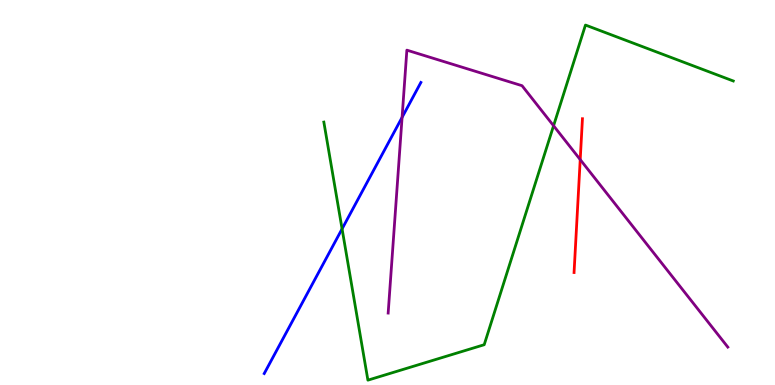[{'lines': ['blue', 'red'], 'intersections': []}, {'lines': ['green', 'red'], 'intersections': []}, {'lines': ['purple', 'red'], 'intersections': [{'x': 7.49, 'y': 5.85}]}, {'lines': ['blue', 'green'], 'intersections': [{'x': 4.41, 'y': 4.06}]}, {'lines': ['blue', 'purple'], 'intersections': [{'x': 5.19, 'y': 6.95}]}, {'lines': ['green', 'purple'], 'intersections': [{'x': 7.14, 'y': 6.73}]}]